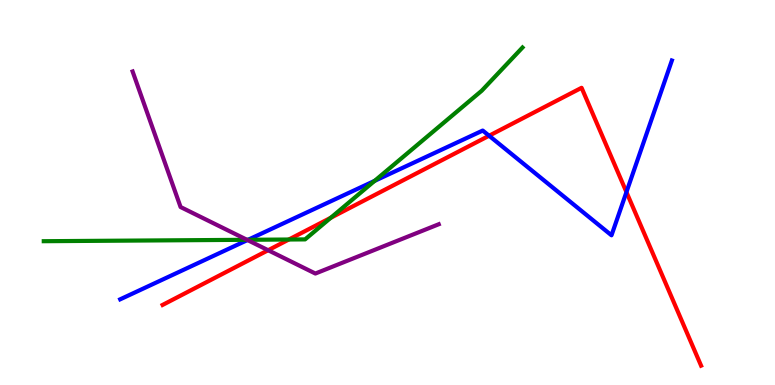[{'lines': ['blue', 'red'], 'intersections': [{'x': 6.31, 'y': 6.47}, {'x': 8.08, 'y': 5.01}]}, {'lines': ['green', 'red'], 'intersections': [{'x': 3.73, 'y': 3.78}, {'x': 4.27, 'y': 4.34}]}, {'lines': ['purple', 'red'], 'intersections': [{'x': 3.46, 'y': 3.5}]}, {'lines': ['blue', 'green'], 'intersections': [{'x': 3.2, 'y': 3.77}, {'x': 4.83, 'y': 5.3}]}, {'lines': ['blue', 'purple'], 'intersections': [{'x': 3.19, 'y': 3.77}]}, {'lines': ['green', 'purple'], 'intersections': [{'x': 3.19, 'y': 3.77}]}]